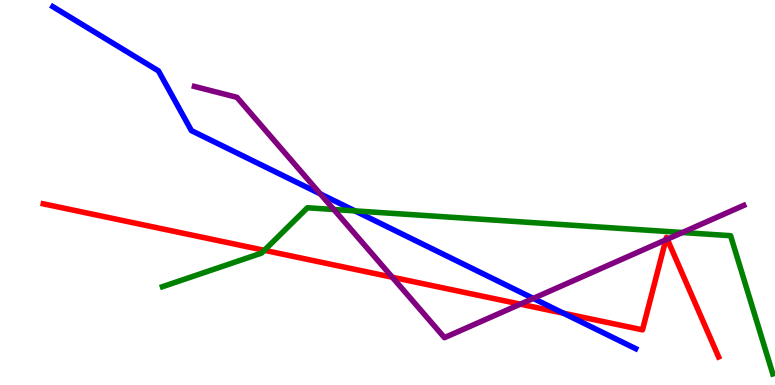[{'lines': ['blue', 'red'], 'intersections': [{'x': 7.27, 'y': 1.86}]}, {'lines': ['green', 'red'], 'intersections': [{'x': 3.41, 'y': 3.5}]}, {'lines': ['purple', 'red'], 'intersections': [{'x': 5.06, 'y': 2.8}, {'x': 6.71, 'y': 2.1}, {'x': 8.59, 'y': 3.77}, {'x': 8.61, 'y': 3.79}]}, {'lines': ['blue', 'green'], 'intersections': [{'x': 4.58, 'y': 4.52}]}, {'lines': ['blue', 'purple'], 'intersections': [{'x': 4.13, 'y': 4.96}, {'x': 6.88, 'y': 2.25}]}, {'lines': ['green', 'purple'], 'intersections': [{'x': 4.31, 'y': 4.56}, {'x': 8.81, 'y': 3.96}]}]